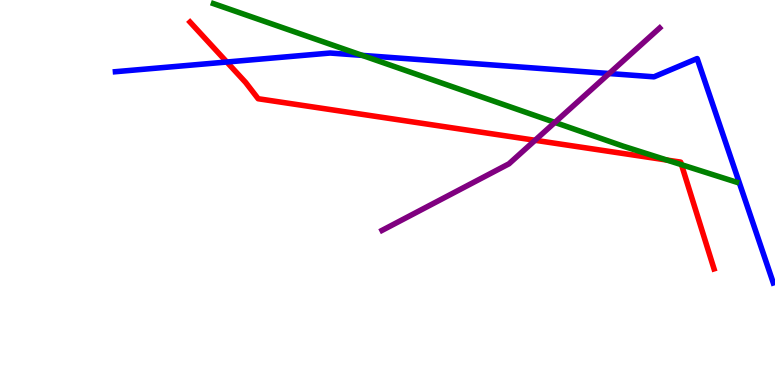[{'lines': ['blue', 'red'], 'intersections': [{'x': 2.93, 'y': 8.39}]}, {'lines': ['green', 'red'], 'intersections': [{'x': 8.61, 'y': 5.84}, {'x': 8.79, 'y': 5.72}]}, {'lines': ['purple', 'red'], 'intersections': [{'x': 6.9, 'y': 6.36}]}, {'lines': ['blue', 'green'], 'intersections': [{'x': 4.67, 'y': 8.56}]}, {'lines': ['blue', 'purple'], 'intersections': [{'x': 7.86, 'y': 8.09}]}, {'lines': ['green', 'purple'], 'intersections': [{'x': 7.16, 'y': 6.82}]}]